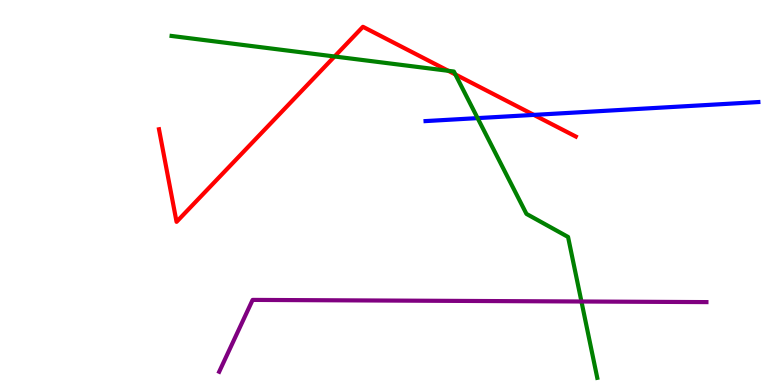[{'lines': ['blue', 'red'], 'intersections': [{'x': 6.89, 'y': 7.02}]}, {'lines': ['green', 'red'], 'intersections': [{'x': 4.32, 'y': 8.53}, {'x': 5.78, 'y': 8.16}, {'x': 5.88, 'y': 8.07}]}, {'lines': ['purple', 'red'], 'intersections': []}, {'lines': ['blue', 'green'], 'intersections': [{'x': 6.16, 'y': 6.93}]}, {'lines': ['blue', 'purple'], 'intersections': []}, {'lines': ['green', 'purple'], 'intersections': [{'x': 7.5, 'y': 2.17}]}]